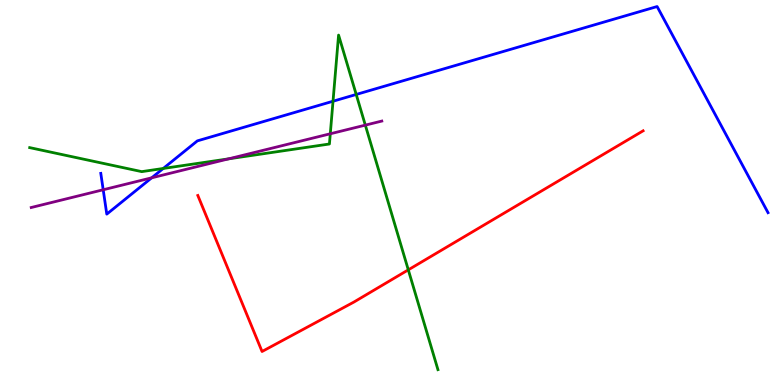[{'lines': ['blue', 'red'], 'intersections': []}, {'lines': ['green', 'red'], 'intersections': [{'x': 5.27, 'y': 2.99}]}, {'lines': ['purple', 'red'], 'intersections': []}, {'lines': ['blue', 'green'], 'intersections': [{'x': 2.11, 'y': 5.62}, {'x': 4.3, 'y': 7.37}, {'x': 4.6, 'y': 7.55}]}, {'lines': ['blue', 'purple'], 'intersections': [{'x': 1.33, 'y': 5.07}, {'x': 1.96, 'y': 5.38}]}, {'lines': ['green', 'purple'], 'intersections': [{'x': 2.95, 'y': 5.87}, {'x': 4.26, 'y': 6.53}, {'x': 4.71, 'y': 6.75}]}]